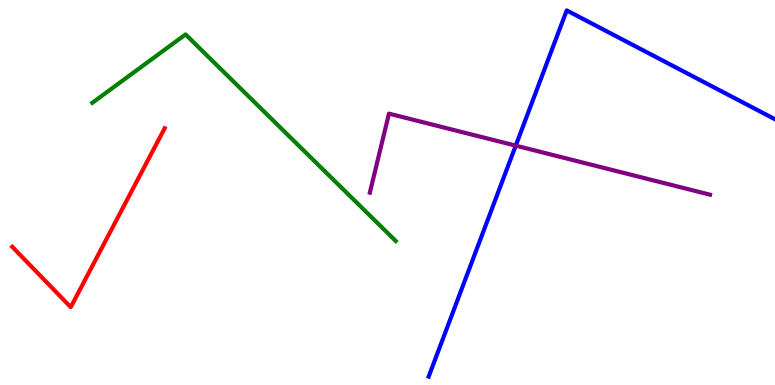[{'lines': ['blue', 'red'], 'intersections': []}, {'lines': ['green', 'red'], 'intersections': []}, {'lines': ['purple', 'red'], 'intersections': []}, {'lines': ['blue', 'green'], 'intersections': []}, {'lines': ['blue', 'purple'], 'intersections': [{'x': 6.65, 'y': 6.22}]}, {'lines': ['green', 'purple'], 'intersections': []}]